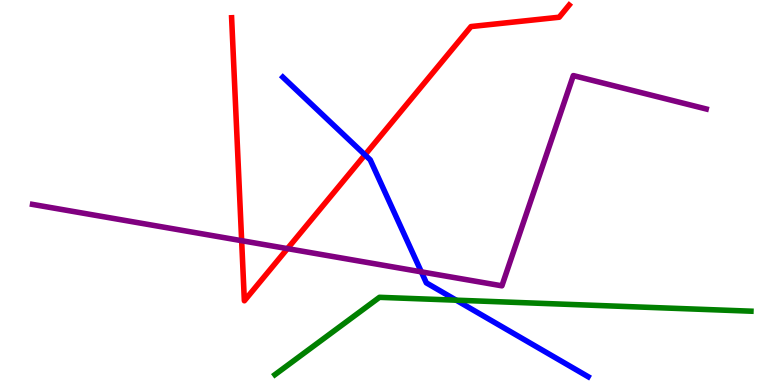[{'lines': ['blue', 'red'], 'intersections': [{'x': 4.71, 'y': 5.98}]}, {'lines': ['green', 'red'], 'intersections': []}, {'lines': ['purple', 'red'], 'intersections': [{'x': 3.12, 'y': 3.75}, {'x': 3.71, 'y': 3.54}]}, {'lines': ['blue', 'green'], 'intersections': [{'x': 5.89, 'y': 2.2}]}, {'lines': ['blue', 'purple'], 'intersections': [{'x': 5.44, 'y': 2.94}]}, {'lines': ['green', 'purple'], 'intersections': []}]